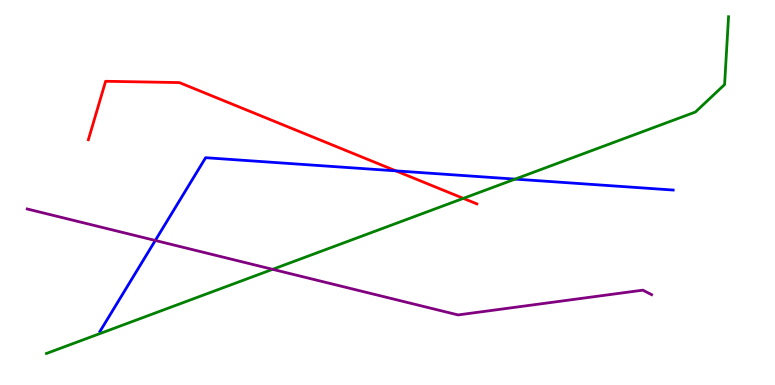[{'lines': ['blue', 'red'], 'intersections': [{'x': 5.11, 'y': 5.56}]}, {'lines': ['green', 'red'], 'intersections': [{'x': 5.98, 'y': 4.85}]}, {'lines': ['purple', 'red'], 'intersections': []}, {'lines': ['blue', 'green'], 'intersections': [{'x': 6.65, 'y': 5.35}]}, {'lines': ['blue', 'purple'], 'intersections': [{'x': 2.0, 'y': 3.75}]}, {'lines': ['green', 'purple'], 'intersections': [{'x': 3.52, 'y': 3.0}]}]